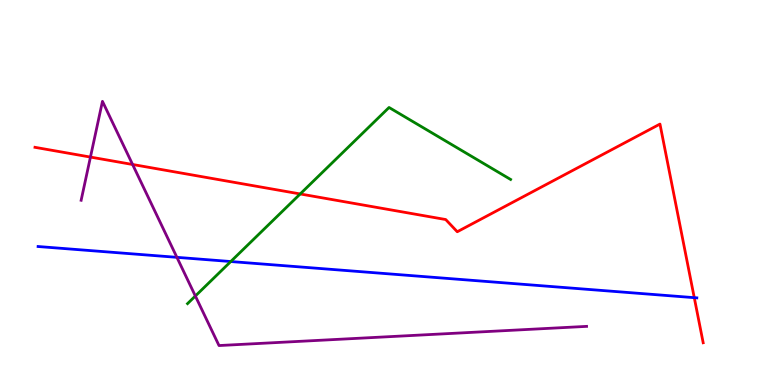[{'lines': ['blue', 'red'], 'intersections': [{'x': 8.96, 'y': 2.27}]}, {'lines': ['green', 'red'], 'intersections': [{'x': 3.87, 'y': 4.96}]}, {'lines': ['purple', 'red'], 'intersections': [{'x': 1.17, 'y': 5.92}, {'x': 1.71, 'y': 5.73}]}, {'lines': ['blue', 'green'], 'intersections': [{'x': 2.98, 'y': 3.21}]}, {'lines': ['blue', 'purple'], 'intersections': [{'x': 2.28, 'y': 3.32}]}, {'lines': ['green', 'purple'], 'intersections': [{'x': 2.52, 'y': 2.31}]}]